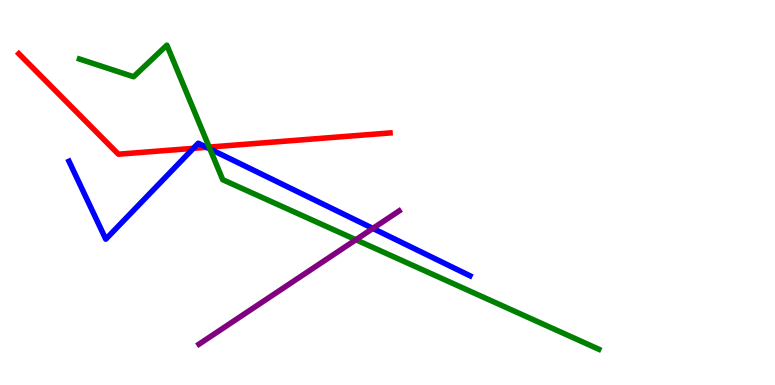[{'lines': ['blue', 'red'], 'intersections': [{'x': 2.49, 'y': 6.15}, {'x': 2.67, 'y': 6.17}]}, {'lines': ['green', 'red'], 'intersections': [{'x': 2.7, 'y': 6.18}]}, {'lines': ['purple', 'red'], 'intersections': []}, {'lines': ['blue', 'green'], 'intersections': [{'x': 2.71, 'y': 6.13}]}, {'lines': ['blue', 'purple'], 'intersections': [{'x': 4.81, 'y': 4.07}]}, {'lines': ['green', 'purple'], 'intersections': [{'x': 4.59, 'y': 3.77}]}]